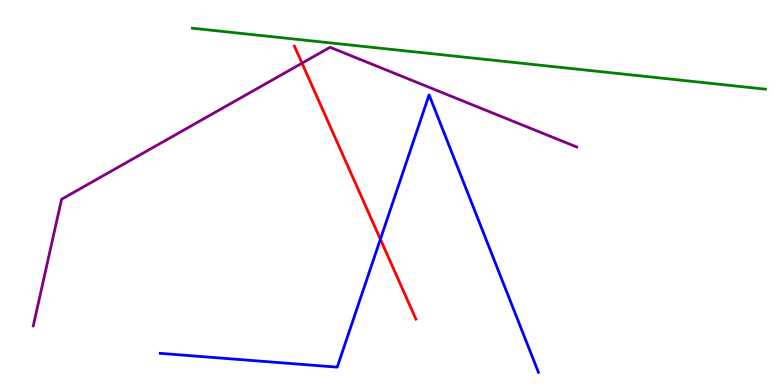[{'lines': ['blue', 'red'], 'intersections': [{'x': 4.91, 'y': 3.79}]}, {'lines': ['green', 'red'], 'intersections': []}, {'lines': ['purple', 'red'], 'intersections': [{'x': 3.9, 'y': 8.36}]}, {'lines': ['blue', 'green'], 'intersections': []}, {'lines': ['blue', 'purple'], 'intersections': []}, {'lines': ['green', 'purple'], 'intersections': []}]